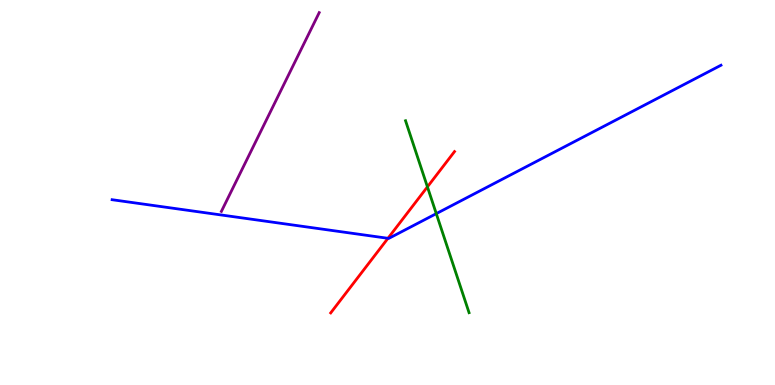[{'lines': ['blue', 'red'], 'intersections': [{'x': 5.01, 'y': 3.81}]}, {'lines': ['green', 'red'], 'intersections': [{'x': 5.52, 'y': 5.15}]}, {'lines': ['purple', 'red'], 'intersections': []}, {'lines': ['blue', 'green'], 'intersections': [{'x': 5.63, 'y': 4.45}]}, {'lines': ['blue', 'purple'], 'intersections': []}, {'lines': ['green', 'purple'], 'intersections': []}]